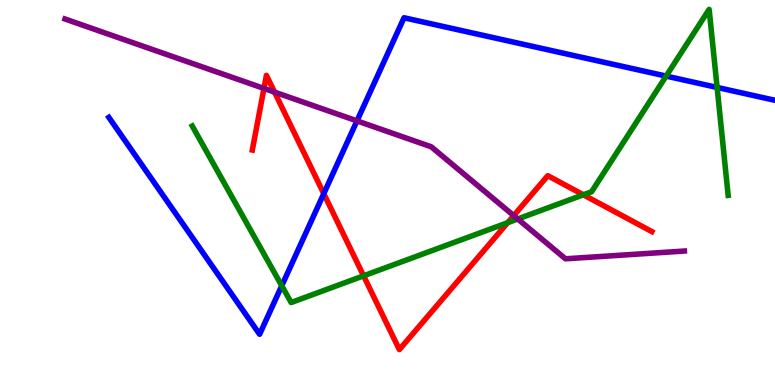[{'lines': ['blue', 'red'], 'intersections': [{'x': 4.18, 'y': 4.97}]}, {'lines': ['green', 'red'], 'intersections': [{'x': 4.69, 'y': 2.84}, {'x': 6.55, 'y': 4.22}, {'x': 7.53, 'y': 4.94}]}, {'lines': ['purple', 'red'], 'intersections': [{'x': 3.41, 'y': 7.7}, {'x': 3.54, 'y': 7.61}, {'x': 6.63, 'y': 4.4}]}, {'lines': ['blue', 'green'], 'intersections': [{'x': 3.64, 'y': 2.58}, {'x': 8.6, 'y': 8.02}, {'x': 9.25, 'y': 7.73}]}, {'lines': ['blue', 'purple'], 'intersections': [{'x': 4.61, 'y': 6.86}]}, {'lines': ['green', 'purple'], 'intersections': [{'x': 6.68, 'y': 4.31}]}]